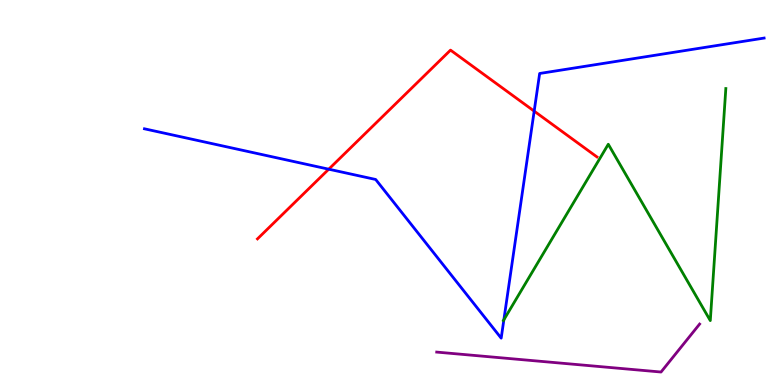[{'lines': ['blue', 'red'], 'intersections': [{'x': 4.24, 'y': 5.61}, {'x': 6.89, 'y': 7.11}]}, {'lines': ['green', 'red'], 'intersections': []}, {'lines': ['purple', 'red'], 'intersections': []}, {'lines': ['blue', 'green'], 'intersections': [{'x': 6.5, 'y': 1.69}]}, {'lines': ['blue', 'purple'], 'intersections': []}, {'lines': ['green', 'purple'], 'intersections': []}]